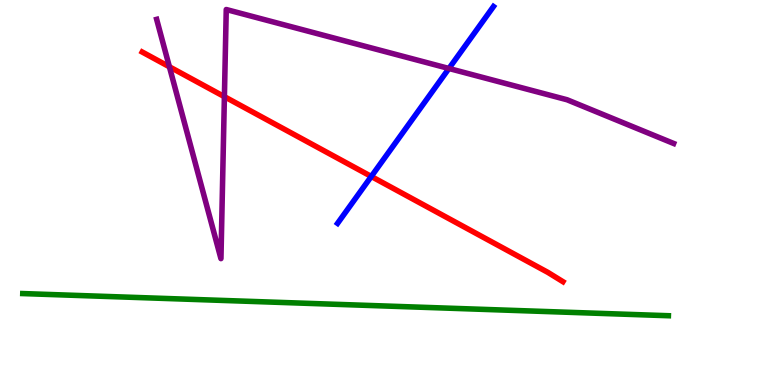[{'lines': ['blue', 'red'], 'intersections': [{'x': 4.79, 'y': 5.42}]}, {'lines': ['green', 'red'], 'intersections': []}, {'lines': ['purple', 'red'], 'intersections': [{'x': 2.19, 'y': 8.27}, {'x': 2.9, 'y': 7.49}]}, {'lines': ['blue', 'green'], 'intersections': []}, {'lines': ['blue', 'purple'], 'intersections': [{'x': 5.79, 'y': 8.22}]}, {'lines': ['green', 'purple'], 'intersections': []}]